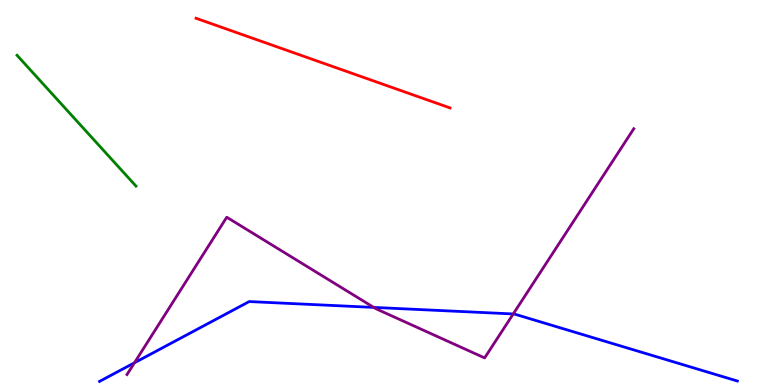[{'lines': ['blue', 'red'], 'intersections': []}, {'lines': ['green', 'red'], 'intersections': []}, {'lines': ['purple', 'red'], 'intersections': []}, {'lines': ['blue', 'green'], 'intersections': []}, {'lines': ['blue', 'purple'], 'intersections': [{'x': 1.74, 'y': 0.577}, {'x': 4.82, 'y': 2.02}, {'x': 6.62, 'y': 1.85}]}, {'lines': ['green', 'purple'], 'intersections': []}]